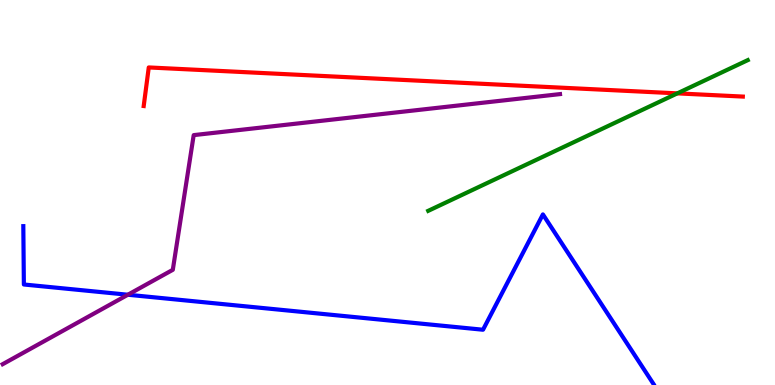[{'lines': ['blue', 'red'], 'intersections': []}, {'lines': ['green', 'red'], 'intersections': [{'x': 8.74, 'y': 7.57}]}, {'lines': ['purple', 'red'], 'intersections': []}, {'lines': ['blue', 'green'], 'intersections': []}, {'lines': ['blue', 'purple'], 'intersections': [{'x': 1.65, 'y': 2.34}]}, {'lines': ['green', 'purple'], 'intersections': []}]